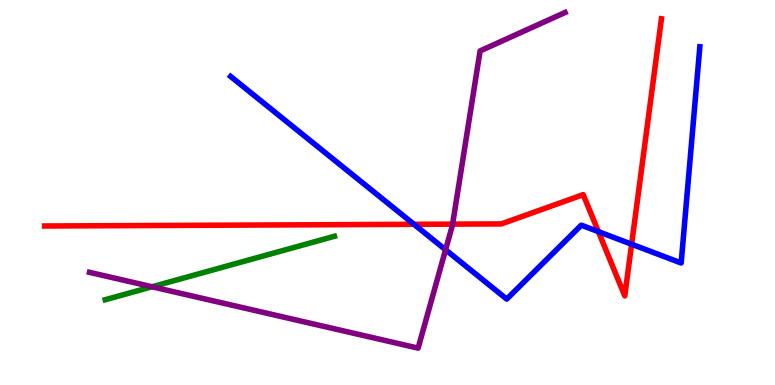[{'lines': ['blue', 'red'], 'intersections': [{'x': 5.34, 'y': 4.17}, {'x': 7.72, 'y': 3.98}, {'x': 8.15, 'y': 3.66}]}, {'lines': ['green', 'red'], 'intersections': []}, {'lines': ['purple', 'red'], 'intersections': [{'x': 5.84, 'y': 4.18}]}, {'lines': ['blue', 'green'], 'intersections': []}, {'lines': ['blue', 'purple'], 'intersections': [{'x': 5.75, 'y': 3.51}]}, {'lines': ['green', 'purple'], 'intersections': [{'x': 1.96, 'y': 2.55}]}]